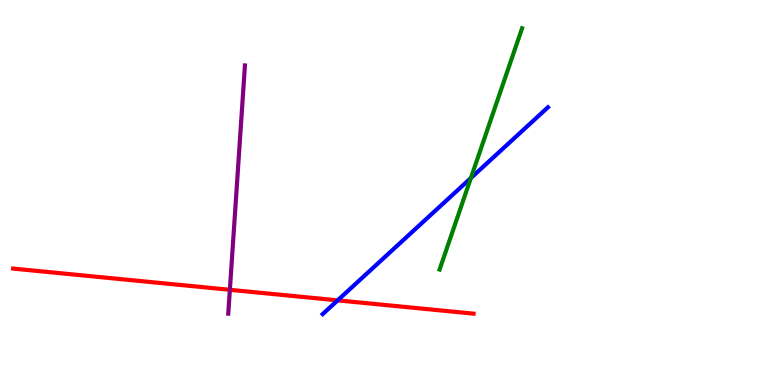[{'lines': ['blue', 'red'], 'intersections': [{'x': 4.36, 'y': 2.2}]}, {'lines': ['green', 'red'], 'intersections': []}, {'lines': ['purple', 'red'], 'intersections': [{'x': 2.97, 'y': 2.47}]}, {'lines': ['blue', 'green'], 'intersections': [{'x': 6.08, 'y': 5.38}]}, {'lines': ['blue', 'purple'], 'intersections': []}, {'lines': ['green', 'purple'], 'intersections': []}]